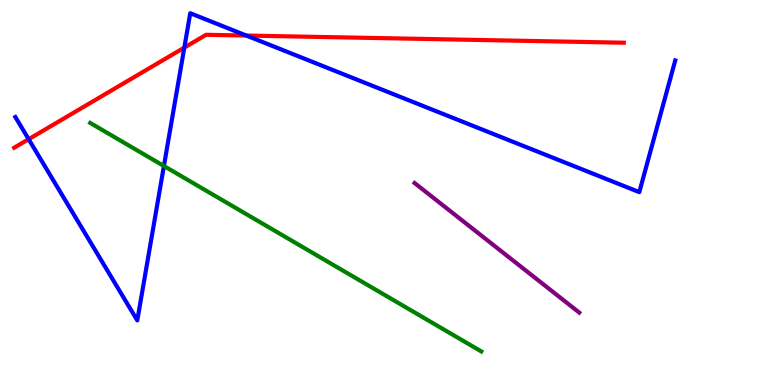[{'lines': ['blue', 'red'], 'intersections': [{'x': 0.37, 'y': 6.38}, {'x': 2.38, 'y': 8.76}, {'x': 3.18, 'y': 9.08}]}, {'lines': ['green', 'red'], 'intersections': []}, {'lines': ['purple', 'red'], 'intersections': []}, {'lines': ['blue', 'green'], 'intersections': [{'x': 2.11, 'y': 5.69}]}, {'lines': ['blue', 'purple'], 'intersections': []}, {'lines': ['green', 'purple'], 'intersections': []}]